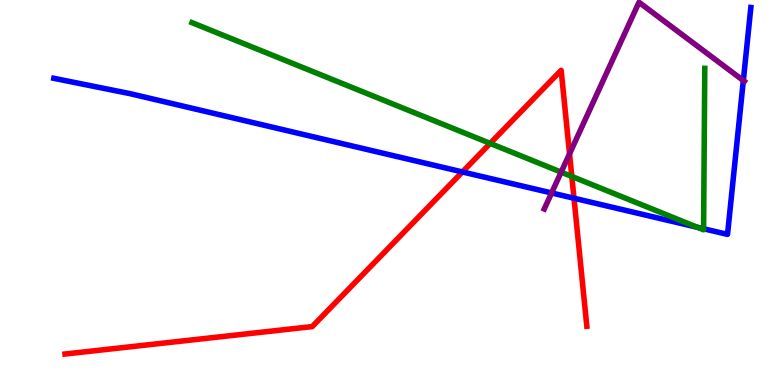[{'lines': ['blue', 'red'], 'intersections': [{'x': 5.97, 'y': 5.53}, {'x': 7.41, 'y': 4.85}]}, {'lines': ['green', 'red'], 'intersections': [{'x': 6.32, 'y': 6.28}, {'x': 7.38, 'y': 5.42}]}, {'lines': ['purple', 'red'], 'intersections': [{'x': 7.35, 'y': 6.0}]}, {'lines': ['blue', 'green'], 'intersections': [{'x': 9.0, 'y': 4.1}, {'x': 9.08, 'y': 4.06}]}, {'lines': ['blue', 'purple'], 'intersections': [{'x': 7.12, 'y': 4.99}, {'x': 9.59, 'y': 7.91}]}, {'lines': ['green', 'purple'], 'intersections': [{'x': 7.24, 'y': 5.53}]}]